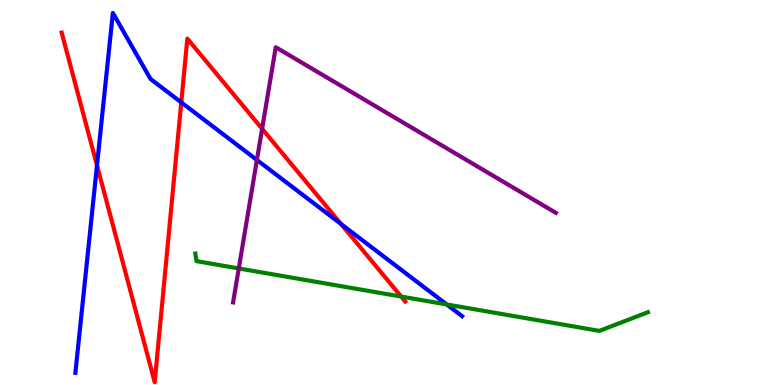[{'lines': ['blue', 'red'], 'intersections': [{'x': 1.25, 'y': 5.71}, {'x': 2.34, 'y': 7.34}, {'x': 4.4, 'y': 4.18}]}, {'lines': ['green', 'red'], 'intersections': [{'x': 5.18, 'y': 2.3}]}, {'lines': ['purple', 'red'], 'intersections': [{'x': 3.38, 'y': 6.65}]}, {'lines': ['blue', 'green'], 'intersections': [{'x': 5.76, 'y': 2.09}]}, {'lines': ['blue', 'purple'], 'intersections': [{'x': 3.31, 'y': 5.85}]}, {'lines': ['green', 'purple'], 'intersections': [{'x': 3.08, 'y': 3.03}]}]